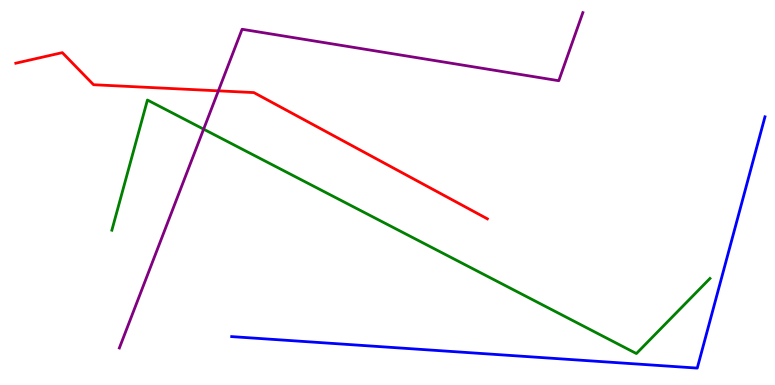[{'lines': ['blue', 'red'], 'intersections': []}, {'lines': ['green', 'red'], 'intersections': []}, {'lines': ['purple', 'red'], 'intersections': [{'x': 2.82, 'y': 7.64}]}, {'lines': ['blue', 'green'], 'intersections': []}, {'lines': ['blue', 'purple'], 'intersections': []}, {'lines': ['green', 'purple'], 'intersections': [{'x': 2.63, 'y': 6.64}]}]